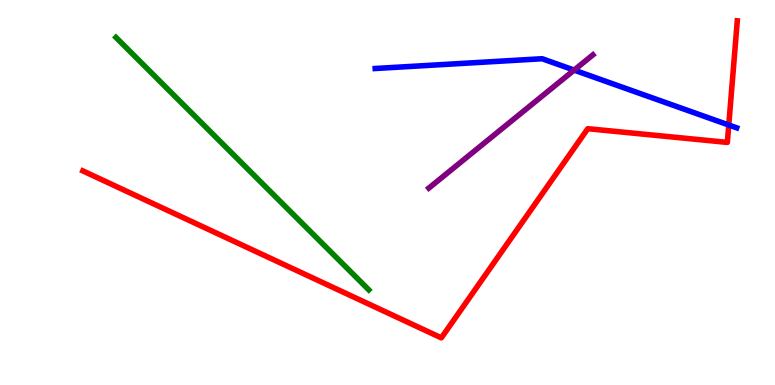[{'lines': ['blue', 'red'], 'intersections': [{'x': 9.4, 'y': 6.75}]}, {'lines': ['green', 'red'], 'intersections': []}, {'lines': ['purple', 'red'], 'intersections': []}, {'lines': ['blue', 'green'], 'intersections': []}, {'lines': ['blue', 'purple'], 'intersections': [{'x': 7.41, 'y': 8.18}]}, {'lines': ['green', 'purple'], 'intersections': []}]